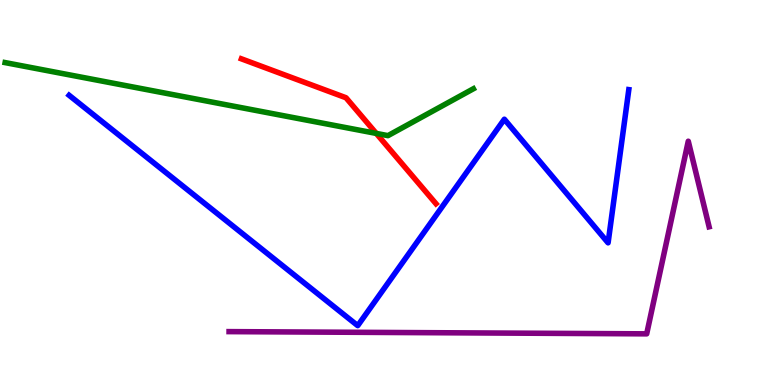[{'lines': ['blue', 'red'], 'intersections': []}, {'lines': ['green', 'red'], 'intersections': [{'x': 4.86, 'y': 6.53}]}, {'lines': ['purple', 'red'], 'intersections': []}, {'lines': ['blue', 'green'], 'intersections': []}, {'lines': ['blue', 'purple'], 'intersections': []}, {'lines': ['green', 'purple'], 'intersections': []}]